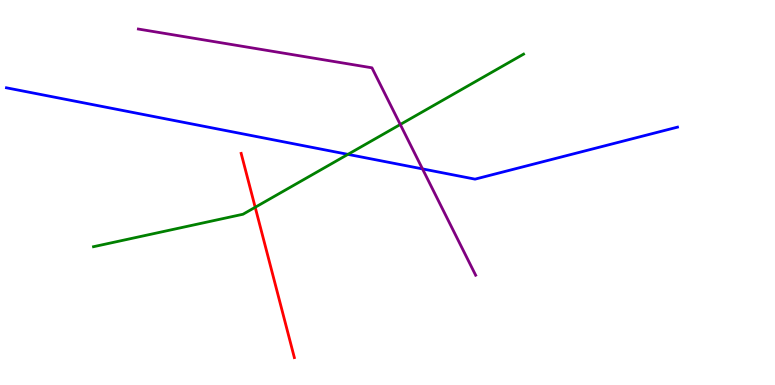[{'lines': ['blue', 'red'], 'intersections': []}, {'lines': ['green', 'red'], 'intersections': [{'x': 3.29, 'y': 4.62}]}, {'lines': ['purple', 'red'], 'intersections': []}, {'lines': ['blue', 'green'], 'intersections': [{'x': 4.49, 'y': 5.99}]}, {'lines': ['blue', 'purple'], 'intersections': [{'x': 5.45, 'y': 5.61}]}, {'lines': ['green', 'purple'], 'intersections': [{'x': 5.16, 'y': 6.77}]}]